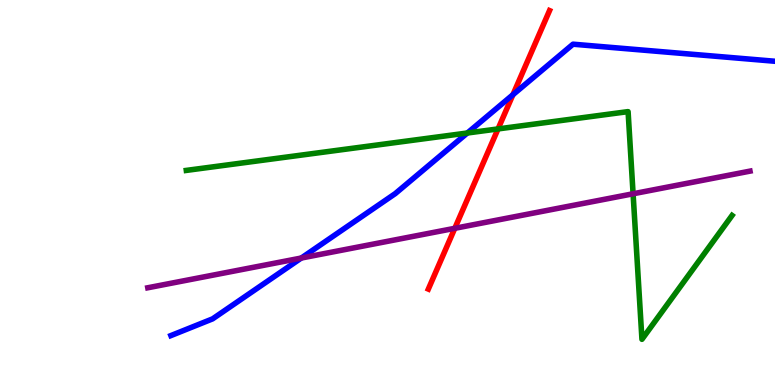[{'lines': ['blue', 'red'], 'intersections': [{'x': 6.62, 'y': 7.54}]}, {'lines': ['green', 'red'], 'intersections': [{'x': 6.43, 'y': 6.65}]}, {'lines': ['purple', 'red'], 'intersections': [{'x': 5.87, 'y': 4.07}]}, {'lines': ['blue', 'green'], 'intersections': [{'x': 6.03, 'y': 6.55}]}, {'lines': ['blue', 'purple'], 'intersections': [{'x': 3.89, 'y': 3.3}]}, {'lines': ['green', 'purple'], 'intersections': [{'x': 8.17, 'y': 4.97}]}]